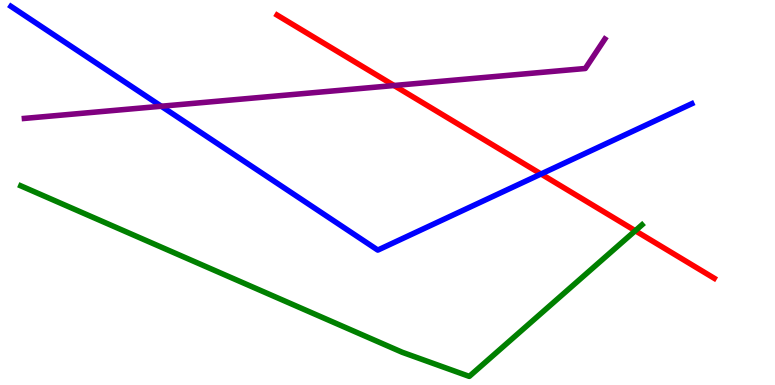[{'lines': ['blue', 'red'], 'intersections': [{'x': 6.98, 'y': 5.48}]}, {'lines': ['green', 'red'], 'intersections': [{'x': 8.2, 'y': 4.01}]}, {'lines': ['purple', 'red'], 'intersections': [{'x': 5.08, 'y': 7.78}]}, {'lines': ['blue', 'green'], 'intersections': []}, {'lines': ['blue', 'purple'], 'intersections': [{'x': 2.08, 'y': 7.24}]}, {'lines': ['green', 'purple'], 'intersections': []}]